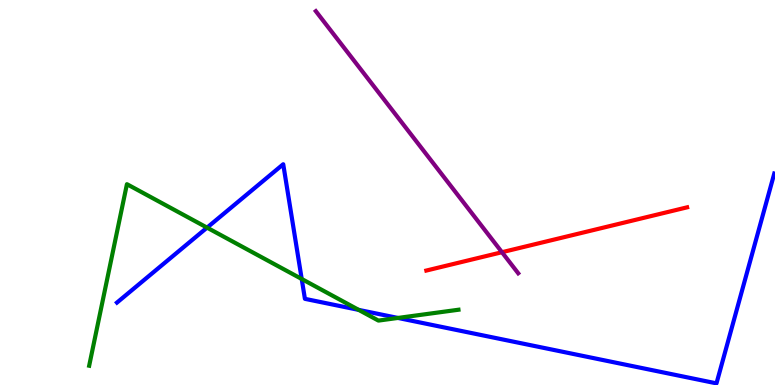[{'lines': ['blue', 'red'], 'intersections': []}, {'lines': ['green', 'red'], 'intersections': []}, {'lines': ['purple', 'red'], 'intersections': [{'x': 6.48, 'y': 3.45}]}, {'lines': ['blue', 'green'], 'intersections': [{'x': 2.67, 'y': 4.09}, {'x': 3.89, 'y': 2.75}, {'x': 4.63, 'y': 1.95}, {'x': 5.14, 'y': 1.74}]}, {'lines': ['blue', 'purple'], 'intersections': []}, {'lines': ['green', 'purple'], 'intersections': []}]